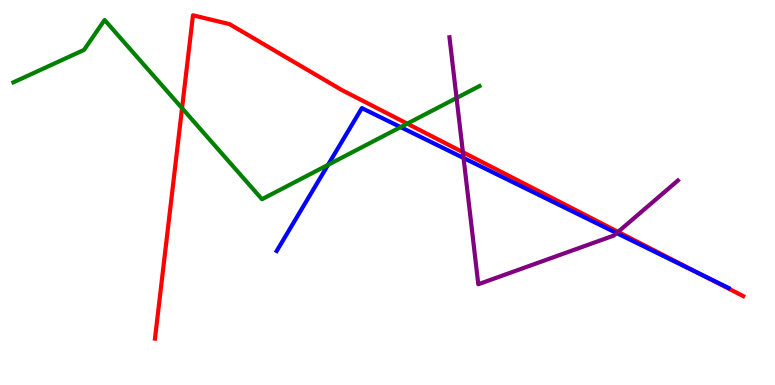[{'lines': ['blue', 'red'], 'intersections': [{'x': 9.05, 'y': 2.87}]}, {'lines': ['green', 'red'], 'intersections': [{'x': 2.35, 'y': 7.19}, {'x': 5.25, 'y': 6.79}]}, {'lines': ['purple', 'red'], 'intersections': [{'x': 5.97, 'y': 6.05}, {'x': 7.98, 'y': 3.98}]}, {'lines': ['blue', 'green'], 'intersections': [{'x': 4.23, 'y': 5.72}, {'x': 5.17, 'y': 6.7}]}, {'lines': ['blue', 'purple'], 'intersections': [{'x': 5.98, 'y': 5.9}, {'x': 7.96, 'y': 3.95}]}, {'lines': ['green', 'purple'], 'intersections': [{'x': 5.89, 'y': 7.45}]}]